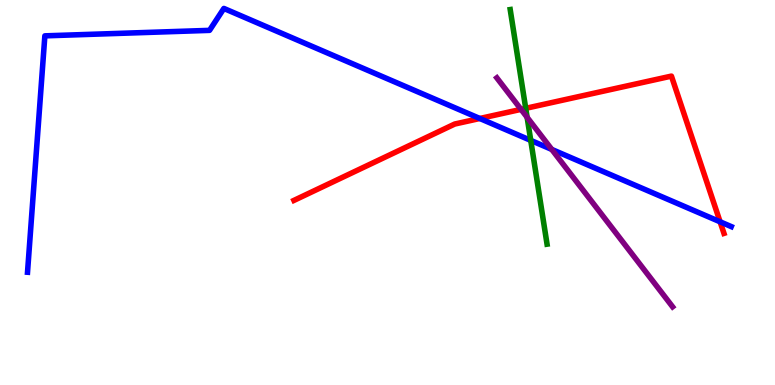[{'lines': ['blue', 'red'], 'intersections': [{'x': 6.19, 'y': 6.92}, {'x': 9.29, 'y': 4.24}]}, {'lines': ['green', 'red'], 'intersections': [{'x': 6.78, 'y': 7.19}]}, {'lines': ['purple', 'red'], 'intersections': [{'x': 6.72, 'y': 7.16}]}, {'lines': ['blue', 'green'], 'intersections': [{'x': 6.85, 'y': 6.35}]}, {'lines': ['blue', 'purple'], 'intersections': [{'x': 7.12, 'y': 6.12}]}, {'lines': ['green', 'purple'], 'intersections': [{'x': 6.8, 'y': 6.95}]}]